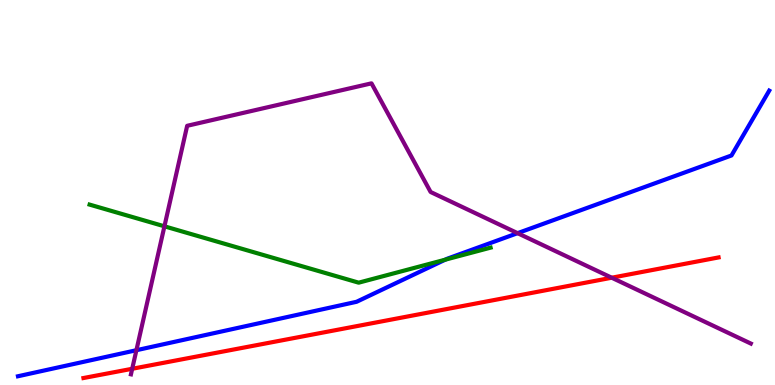[{'lines': ['blue', 'red'], 'intersections': []}, {'lines': ['green', 'red'], 'intersections': []}, {'lines': ['purple', 'red'], 'intersections': [{'x': 1.71, 'y': 0.421}, {'x': 7.89, 'y': 2.79}]}, {'lines': ['blue', 'green'], 'intersections': [{'x': 5.75, 'y': 3.25}]}, {'lines': ['blue', 'purple'], 'intersections': [{'x': 1.76, 'y': 0.904}, {'x': 6.68, 'y': 3.94}]}, {'lines': ['green', 'purple'], 'intersections': [{'x': 2.12, 'y': 4.12}]}]